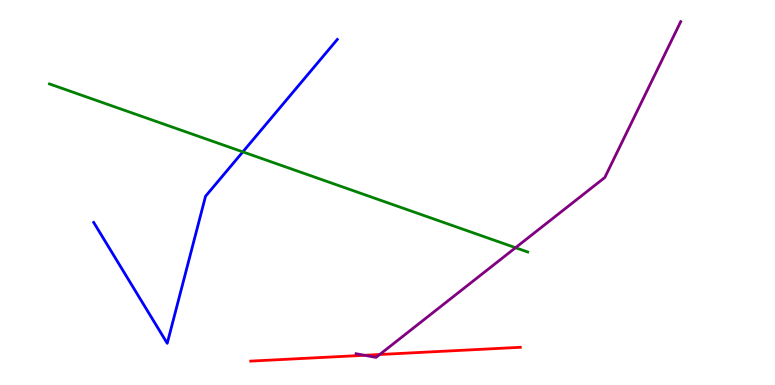[{'lines': ['blue', 'red'], 'intersections': []}, {'lines': ['green', 'red'], 'intersections': []}, {'lines': ['purple', 'red'], 'intersections': [{'x': 4.7, 'y': 0.772}, {'x': 4.9, 'y': 0.792}]}, {'lines': ['blue', 'green'], 'intersections': [{'x': 3.13, 'y': 6.06}]}, {'lines': ['blue', 'purple'], 'intersections': []}, {'lines': ['green', 'purple'], 'intersections': [{'x': 6.65, 'y': 3.57}]}]